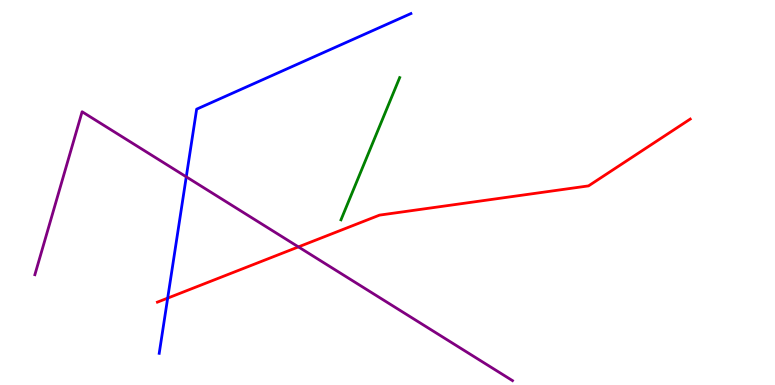[{'lines': ['blue', 'red'], 'intersections': [{'x': 2.16, 'y': 2.26}]}, {'lines': ['green', 'red'], 'intersections': []}, {'lines': ['purple', 'red'], 'intersections': [{'x': 3.85, 'y': 3.59}]}, {'lines': ['blue', 'green'], 'intersections': []}, {'lines': ['blue', 'purple'], 'intersections': [{'x': 2.4, 'y': 5.41}]}, {'lines': ['green', 'purple'], 'intersections': []}]